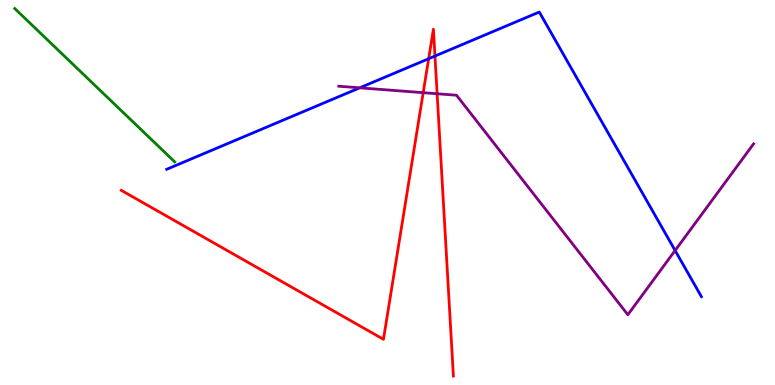[{'lines': ['blue', 'red'], 'intersections': [{'x': 5.53, 'y': 8.47}, {'x': 5.61, 'y': 8.54}]}, {'lines': ['green', 'red'], 'intersections': []}, {'lines': ['purple', 'red'], 'intersections': [{'x': 5.46, 'y': 7.59}, {'x': 5.64, 'y': 7.57}]}, {'lines': ['blue', 'green'], 'intersections': []}, {'lines': ['blue', 'purple'], 'intersections': [{'x': 4.64, 'y': 7.72}, {'x': 8.71, 'y': 3.49}]}, {'lines': ['green', 'purple'], 'intersections': []}]